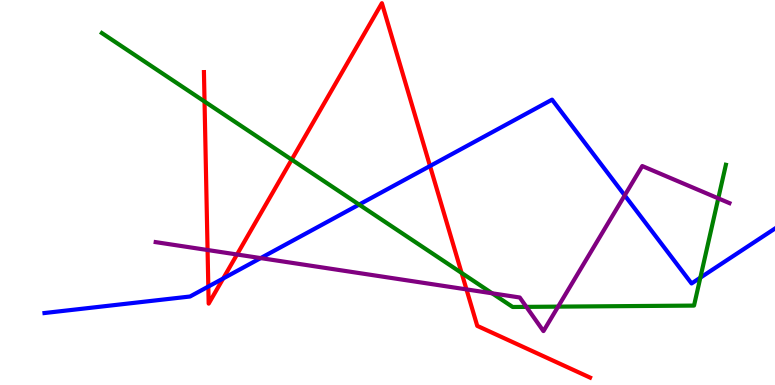[{'lines': ['blue', 'red'], 'intersections': [{'x': 2.69, 'y': 2.56}, {'x': 2.88, 'y': 2.77}, {'x': 5.55, 'y': 5.69}]}, {'lines': ['green', 'red'], 'intersections': [{'x': 2.64, 'y': 7.36}, {'x': 3.76, 'y': 5.85}, {'x': 5.96, 'y': 2.91}]}, {'lines': ['purple', 'red'], 'intersections': [{'x': 2.68, 'y': 3.51}, {'x': 3.06, 'y': 3.39}, {'x': 6.02, 'y': 2.48}]}, {'lines': ['blue', 'green'], 'intersections': [{'x': 4.63, 'y': 4.69}, {'x': 9.04, 'y': 2.79}]}, {'lines': ['blue', 'purple'], 'intersections': [{'x': 3.36, 'y': 3.3}, {'x': 8.06, 'y': 4.93}]}, {'lines': ['green', 'purple'], 'intersections': [{'x': 6.35, 'y': 2.38}, {'x': 6.79, 'y': 2.03}, {'x': 7.2, 'y': 2.04}, {'x': 9.27, 'y': 4.85}]}]